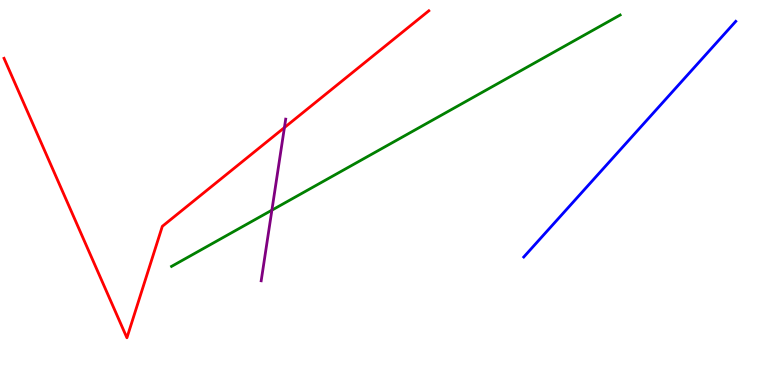[{'lines': ['blue', 'red'], 'intersections': []}, {'lines': ['green', 'red'], 'intersections': []}, {'lines': ['purple', 'red'], 'intersections': [{'x': 3.67, 'y': 6.69}]}, {'lines': ['blue', 'green'], 'intersections': []}, {'lines': ['blue', 'purple'], 'intersections': []}, {'lines': ['green', 'purple'], 'intersections': [{'x': 3.51, 'y': 4.54}]}]